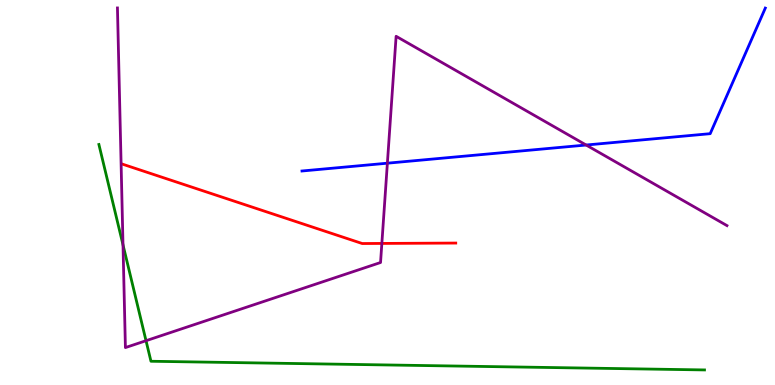[{'lines': ['blue', 'red'], 'intersections': []}, {'lines': ['green', 'red'], 'intersections': []}, {'lines': ['purple', 'red'], 'intersections': [{'x': 4.93, 'y': 3.68}]}, {'lines': ['blue', 'green'], 'intersections': []}, {'lines': ['blue', 'purple'], 'intersections': [{'x': 5.0, 'y': 5.76}, {'x': 7.56, 'y': 6.23}]}, {'lines': ['green', 'purple'], 'intersections': [{'x': 1.59, 'y': 3.64}, {'x': 1.88, 'y': 1.15}]}]